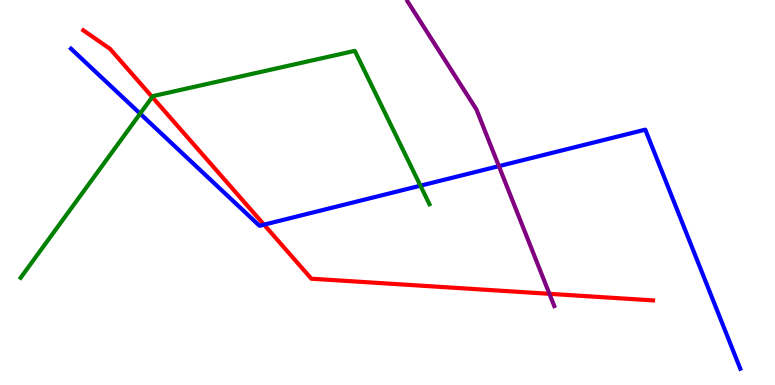[{'lines': ['blue', 'red'], 'intersections': [{'x': 3.41, 'y': 4.16}]}, {'lines': ['green', 'red'], 'intersections': [{'x': 1.96, 'y': 7.48}]}, {'lines': ['purple', 'red'], 'intersections': [{'x': 7.09, 'y': 2.37}]}, {'lines': ['blue', 'green'], 'intersections': [{'x': 1.81, 'y': 7.05}, {'x': 5.42, 'y': 5.18}]}, {'lines': ['blue', 'purple'], 'intersections': [{'x': 6.44, 'y': 5.68}]}, {'lines': ['green', 'purple'], 'intersections': []}]